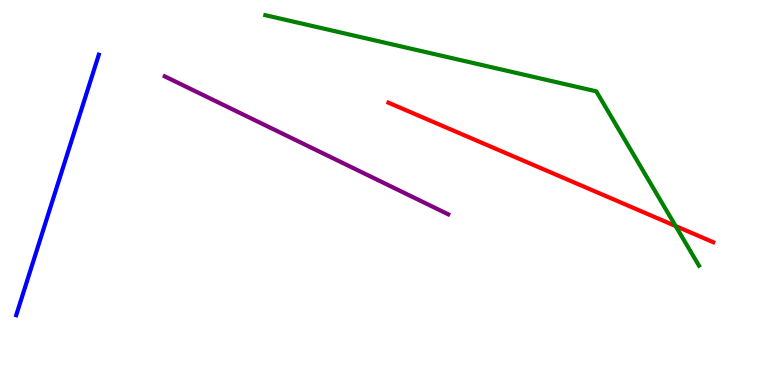[{'lines': ['blue', 'red'], 'intersections': []}, {'lines': ['green', 'red'], 'intersections': [{'x': 8.72, 'y': 4.13}]}, {'lines': ['purple', 'red'], 'intersections': []}, {'lines': ['blue', 'green'], 'intersections': []}, {'lines': ['blue', 'purple'], 'intersections': []}, {'lines': ['green', 'purple'], 'intersections': []}]